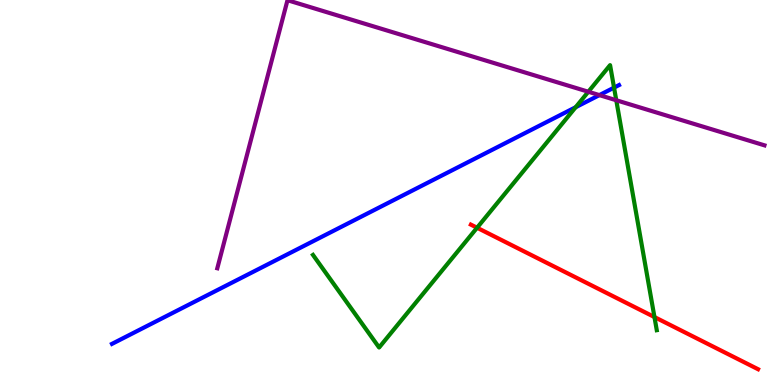[{'lines': ['blue', 'red'], 'intersections': []}, {'lines': ['green', 'red'], 'intersections': [{'x': 6.16, 'y': 4.08}, {'x': 8.44, 'y': 1.76}]}, {'lines': ['purple', 'red'], 'intersections': []}, {'lines': ['blue', 'green'], 'intersections': [{'x': 7.43, 'y': 7.22}, {'x': 7.92, 'y': 7.72}]}, {'lines': ['blue', 'purple'], 'intersections': [{'x': 7.73, 'y': 7.53}]}, {'lines': ['green', 'purple'], 'intersections': [{'x': 7.59, 'y': 7.62}, {'x': 7.95, 'y': 7.4}]}]